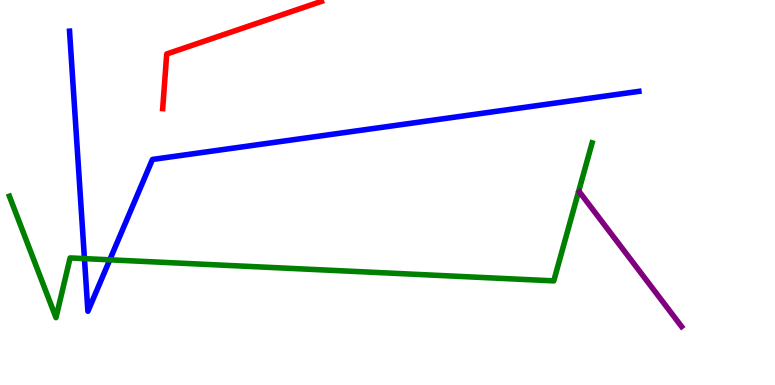[{'lines': ['blue', 'red'], 'intersections': []}, {'lines': ['green', 'red'], 'intersections': []}, {'lines': ['purple', 'red'], 'intersections': []}, {'lines': ['blue', 'green'], 'intersections': [{'x': 1.09, 'y': 3.28}, {'x': 1.42, 'y': 3.25}]}, {'lines': ['blue', 'purple'], 'intersections': []}, {'lines': ['green', 'purple'], 'intersections': []}]